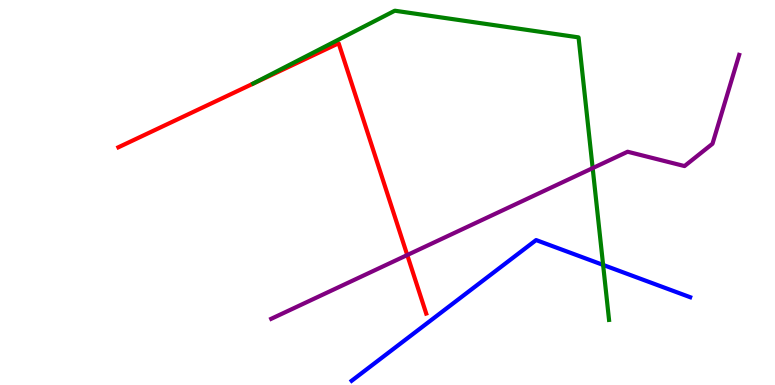[{'lines': ['blue', 'red'], 'intersections': []}, {'lines': ['green', 'red'], 'intersections': []}, {'lines': ['purple', 'red'], 'intersections': [{'x': 5.25, 'y': 3.38}]}, {'lines': ['blue', 'green'], 'intersections': [{'x': 7.78, 'y': 3.12}]}, {'lines': ['blue', 'purple'], 'intersections': []}, {'lines': ['green', 'purple'], 'intersections': [{'x': 7.65, 'y': 5.63}]}]